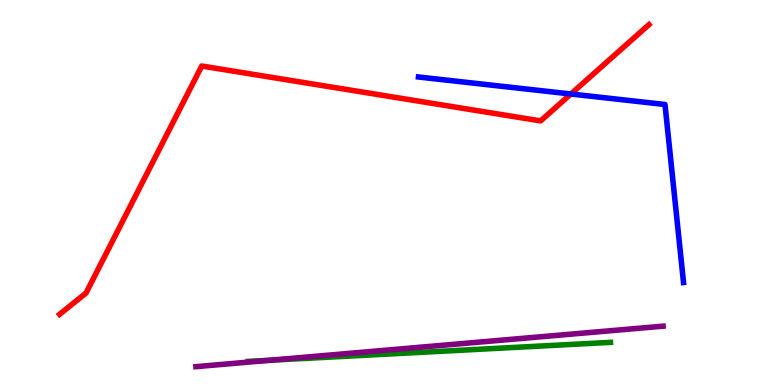[{'lines': ['blue', 'red'], 'intersections': [{'x': 7.37, 'y': 7.56}]}, {'lines': ['green', 'red'], 'intersections': []}, {'lines': ['purple', 'red'], 'intersections': []}, {'lines': ['blue', 'green'], 'intersections': []}, {'lines': ['blue', 'purple'], 'intersections': []}, {'lines': ['green', 'purple'], 'intersections': [{'x': 3.48, 'y': 0.642}]}]